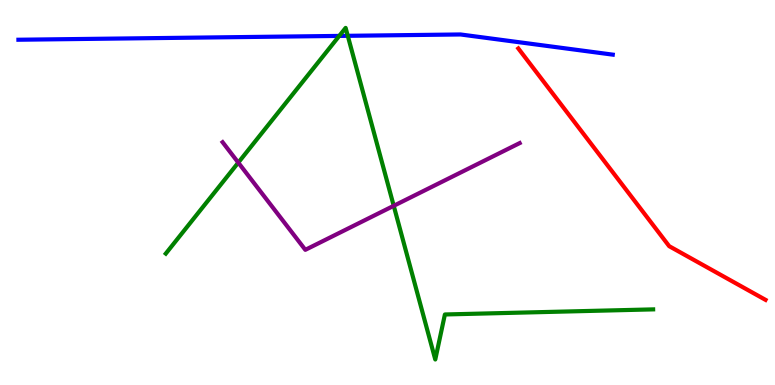[{'lines': ['blue', 'red'], 'intersections': []}, {'lines': ['green', 'red'], 'intersections': []}, {'lines': ['purple', 'red'], 'intersections': []}, {'lines': ['blue', 'green'], 'intersections': [{'x': 4.38, 'y': 9.07}, {'x': 4.49, 'y': 9.07}]}, {'lines': ['blue', 'purple'], 'intersections': []}, {'lines': ['green', 'purple'], 'intersections': [{'x': 3.07, 'y': 5.78}, {'x': 5.08, 'y': 4.65}]}]